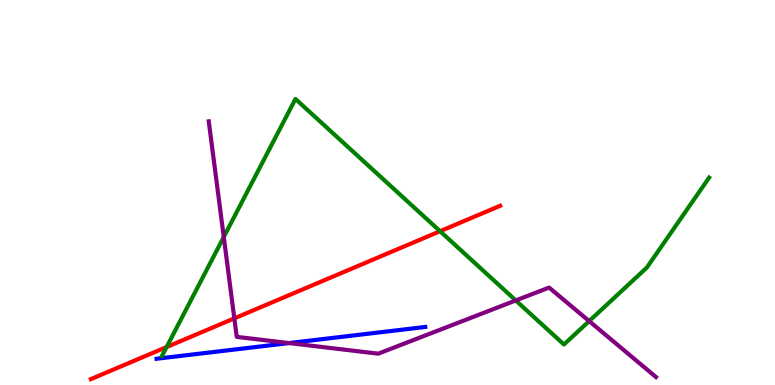[{'lines': ['blue', 'red'], 'intersections': []}, {'lines': ['green', 'red'], 'intersections': [{'x': 2.15, 'y': 0.986}, {'x': 5.68, 'y': 3.99}]}, {'lines': ['purple', 'red'], 'intersections': [{'x': 3.02, 'y': 1.73}]}, {'lines': ['blue', 'green'], 'intersections': []}, {'lines': ['blue', 'purple'], 'intersections': [{'x': 3.73, 'y': 1.09}]}, {'lines': ['green', 'purple'], 'intersections': [{'x': 2.89, 'y': 3.84}, {'x': 6.66, 'y': 2.2}, {'x': 7.6, 'y': 1.66}]}]